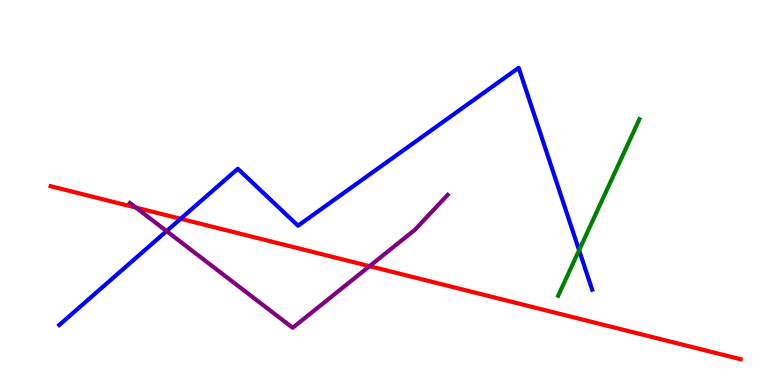[{'lines': ['blue', 'red'], 'intersections': [{'x': 2.33, 'y': 4.32}]}, {'lines': ['green', 'red'], 'intersections': []}, {'lines': ['purple', 'red'], 'intersections': [{'x': 1.75, 'y': 4.61}, {'x': 4.77, 'y': 3.09}]}, {'lines': ['blue', 'green'], 'intersections': [{'x': 7.47, 'y': 3.5}]}, {'lines': ['blue', 'purple'], 'intersections': [{'x': 2.15, 'y': 4.0}]}, {'lines': ['green', 'purple'], 'intersections': []}]